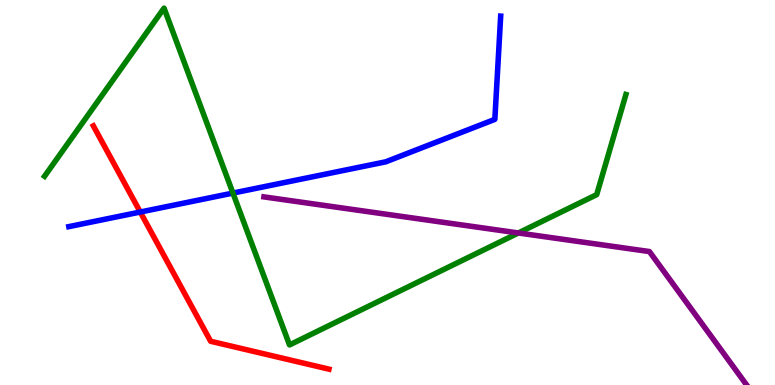[{'lines': ['blue', 'red'], 'intersections': [{'x': 1.81, 'y': 4.49}]}, {'lines': ['green', 'red'], 'intersections': []}, {'lines': ['purple', 'red'], 'intersections': []}, {'lines': ['blue', 'green'], 'intersections': [{'x': 3.01, 'y': 4.99}]}, {'lines': ['blue', 'purple'], 'intersections': []}, {'lines': ['green', 'purple'], 'intersections': [{'x': 6.69, 'y': 3.95}]}]